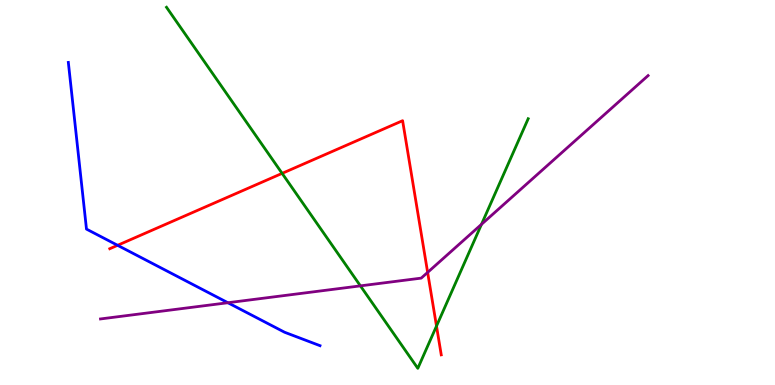[{'lines': ['blue', 'red'], 'intersections': [{'x': 1.52, 'y': 3.63}]}, {'lines': ['green', 'red'], 'intersections': [{'x': 3.64, 'y': 5.5}, {'x': 5.63, 'y': 1.53}]}, {'lines': ['purple', 'red'], 'intersections': [{'x': 5.52, 'y': 2.92}]}, {'lines': ['blue', 'green'], 'intersections': []}, {'lines': ['blue', 'purple'], 'intersections': [{'x': 2.94, 'y': 2.14}]}, {'lines': ['green', 'purple'], 'intersections': [{'x': 4.65, 'y': 2.57}, {'x': 6.21, 'y': 4.17}]}]